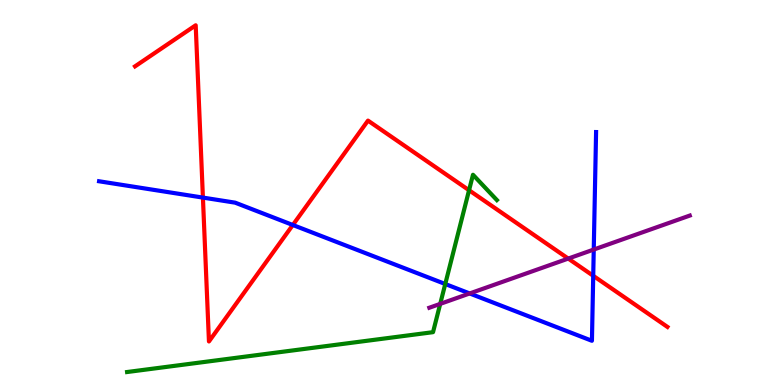[{'lines': ['blue', 'red'], 'intersections': [{'x': 2.62, 'y': 4.87}, {'x': 3.78, 'y': 4.16}, {'x': 7.65, 'y': 2.84}]}, {'lines': ['green', 'red'], 'intersections': [{'x': 6.05, 'y': 5.06}]}, {'lines': ['purple', 'red'], 'intersections': [{'x': 7.33, 'y': 3.28}]}, {'lines': ['blue', 'green'], 'intersections': [{'x': 5.75, 'y': 2.62}]}, {'lines': ['blue', 'purple'], 'intersections': [{'x': 6.06, 'y': 2.38}, {'x': 7.66, 'y': 3.52}]}, {'lines': ['green', 'purple'], 'intersections': [{'x': 5.68, 'y': 2.11}]}]